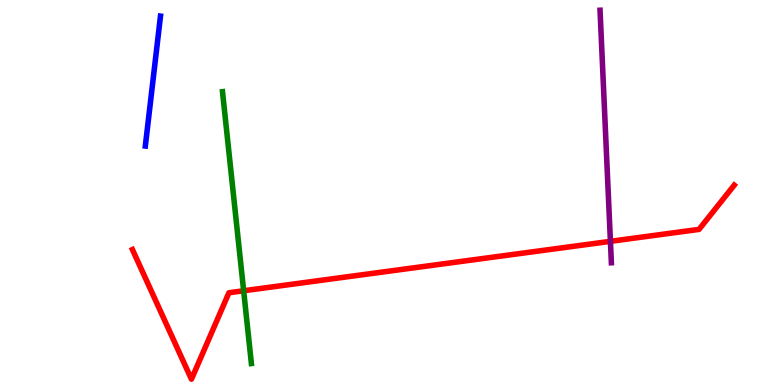[{'lines': ['blue', 'red'], 'intersections': []}, {'lines': ['green', 'red'], 'intersections': [{'x': 3.14, 'y': 2.45}]}, {'lines': ['purple', 'red'], 'intersections': [{'x': 7.88, 'y': 3.73}]}, {'lines': ['blue', 'green'], 'intersections': []}, {'lines': ['blue', 'purple'], 'intersections': []}, {'lines': ['green', 'purple'], 'intersections': []}]